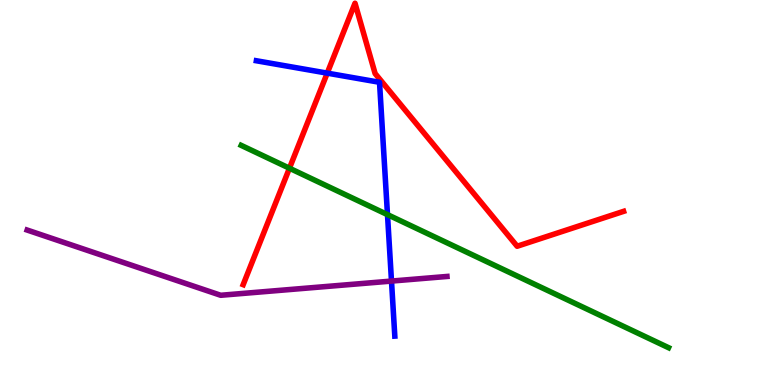[{'lines': ['blue', 'red'], 'intersections': [{'x': 4.22, 'y': 8.1}]}, {'lines': ['green', 'red'], 'intersections': [{'x': 3.73, 'y': 5.63}]}, {'lines': ['purple', 'red'], 'intersections': []}, {'lines': ['blue', 'green'], 'intersections': [{'x': 5.0, 'y': 4.43}]}, {'lines': ['blue', 'purple'], 'intersections': [{'x': 5.05, 'y': 2.7}]}, {'lines': ['green', 'purple'], 'intersections': []}]